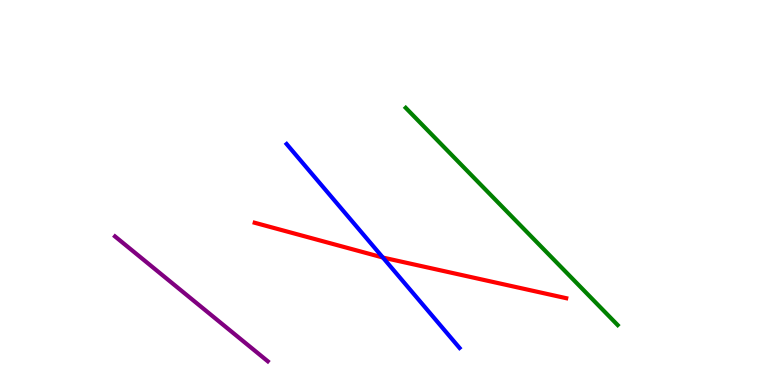[{'lines': ['blue', 'red'], 'intersections': [{'x': 4.94, 'y': 3.31}]}, {'lines': ['green', 'red'], 'intersections': []}, {'lines': ['purple', 'red'], 'intersections': []}, {'lines': ['blue', 'green'], 'intersections': []}, {'lines': ['blue', 'purple'], 'intersections': []}, {'lines': ['green', 'purple'], 'intersections': []}]